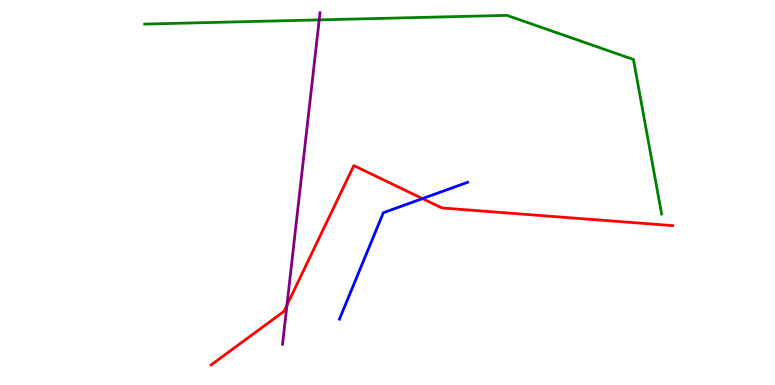[{'lines': ['blue', 'red'], 'intersections': [{'x': 5.45, 'y': 4.84}]}, {'lines': ['green', 'red'], 'intersections': []}, {'lines': ['purple', 'red'], 'intersections': [{'x': 3.7, 'y': 2.07}]}, {'lines': ['blue', 'green'], 'intersections': []}, {'lines': ['blue', 'purple'], 'intersections': []}, {'lines': ['green', 'purple'], 'intersections': [{'x': 4.12, 'y': 9.48}]}]